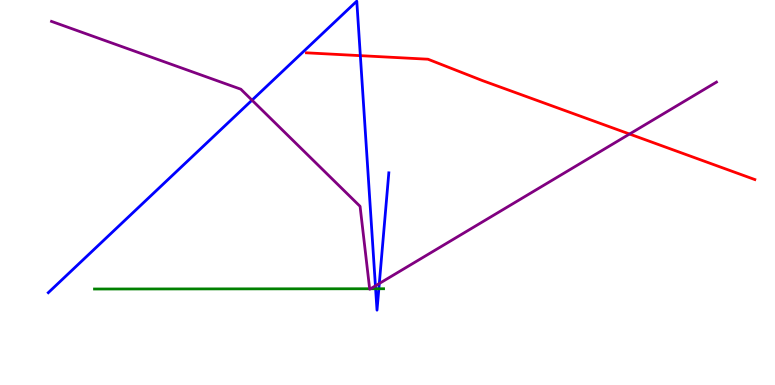[{'lines': ['blue', 'red'], 'intersections': [{'x': 4.65, 'y': 8.55}]}, {'lines': ['green', 'red'], 'intersections': []}, {'lines': ['purple', 'red'], 'intersections': [{'x': 8.12, 'y': 6.52}]}, {'lines': ['blue', 'green'], 'intersections': [{'x': 4.85, 'y': 2.5}, {'x': 4.89, 'y': 2.5}]}, {'lines': ['blue', 'purple'], 'intersections': [{'x': 3.25, 'y': 7.4}, {'x': 4.84, 'y': 2.58}, {'x': 4.89, 'y': 2.64}]}, {'lines': ['green', 'purple'], 'intersections': [{'x': 4.77, 'y': 2.5}, {'x': 4.78, 'y': 2.5}]}]